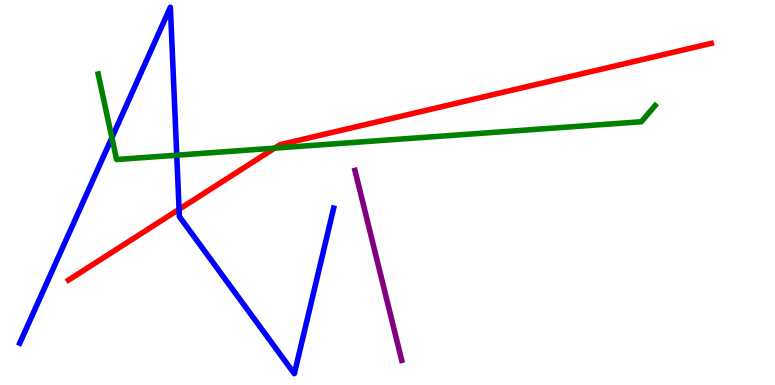[{'lines': ['blue', 'red'], 'intersections': [{'x': 2.31, 'y': 4.56}]}, {'lines': ['green', 'red'], 'intersections': [{'x': 3.54, 'y': 6.15}]}, {'lines': ['purple', 'red'], 'intersections': []}, {'lines': ['blue', 'green'], 'intersections': [{'x': 1.44, 'y': 6.42}, {'x': 2.28, 'y': 5.97}]}, {'lines': ['blue', 'purple'], 'intersections': []}, {'lines': ['green', 'purple'], 'intersections': []}]